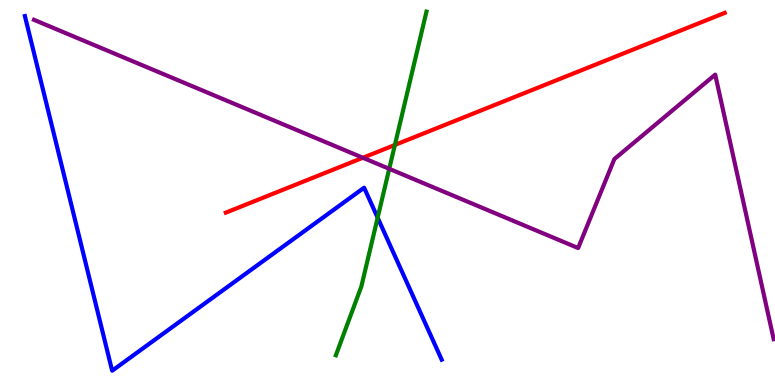[{'lines': ['blue', 'red'], 'intersections': []}, {'lines': ['green', 'red'], 'intersections': [{'x': 5.1, 'y': 6.24}]}, {'lines': ['purple', 'red'], 'intersections': [{'x': 4.68, 'y': 5.9}]}, {'lines': ['blue', 'green'], 'intersections': [{'x': 4.87, 'y': 4.35}]}, {'lines': ['blue', 'purple'], 'intersections': []}, {'lines': ['green', 'purple'], 'intersections': [{'x': 5.02, 'y': 5.62}]}]